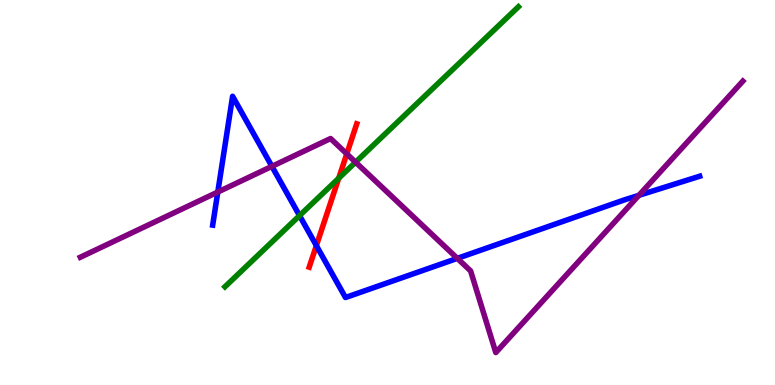[{'lines': ['blue', 'red'], 'intersections': [{'x': 4.08, 'y': 3.62}]}, {'lines': ['green', 'red'], 'intersections': [{'x': 4.37, 'y': 5.37}]}, {'lines': ['purple', 'red'], 'intersections': [{'x': 4.47, 'y': 6.0}]}, {'lines': ['blue', 'green'], 'intersections': [{'x': 3.87, 'y': 4.4}]}, {'lines': ['blue', 'purple'], 'intersections': [{'x': 2.81, 'y': 5.01}, {'x': 3.51, 'y': 5.68}, {'x': 5.9, 'y': 3.29}, {'x': 8.24, 'y': 4.93}]}, {'lines': ['green', 'purple'], 'intersections': [{'x': 4.59, 'y': 5.79}]}]